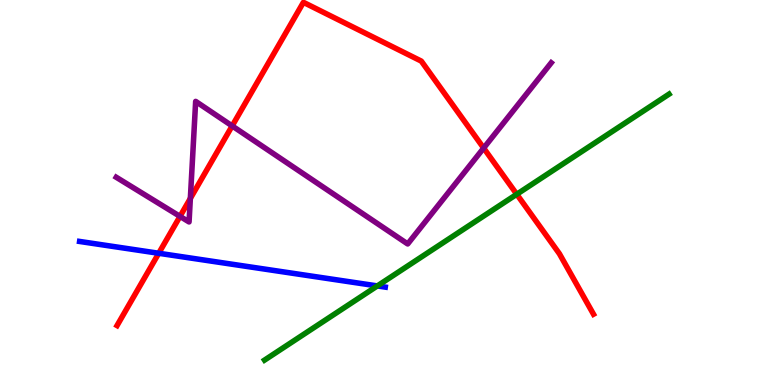[{'lines': ['blue', 'red'], 'intersections': [{'x': 2.05, 'y': 3.42}]}, {'lines': ['green', 'red'], 'intersections': [{'x': 6.67, 'y': 4.95}]}, {'lines': ['purple', 'red'], 'intersections': [{'x': 2.32, 'y': 4.38}, {'x': 2.46, 'y': 4.85}, {'x': 3.0, 'y': 6.73}, {'x': 6.24, 'y': 6.15}]}, {'lines': ['blue', 'green'], 'intersections': [{'x': 4.87, 'y': 2.57}]}, {'lines': ['blue', 'purple'], 'intersections': []}, {'lines': ['green', 'purple'], 'intersections': []}]